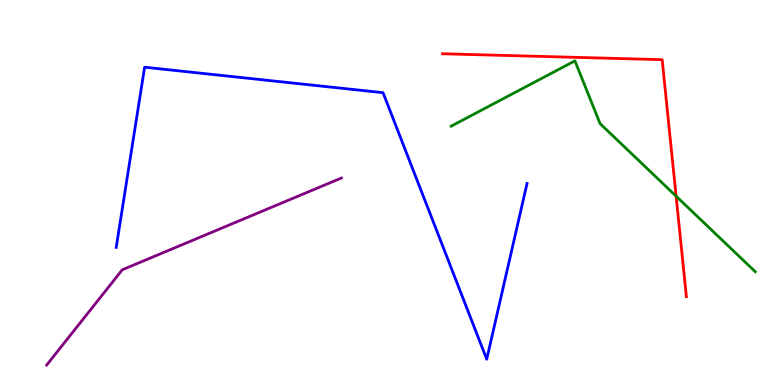[{'lines': ['blue', 'red'], 'intersections': []}, {'lines': ['green', 'red'], 'intersections': [{'x': 8.72, 'y': 4.9}]}, {'lines': ['purple', 'red'], 'intersections': []}, {'lines': ['blue', 'green'], 'intersections': []}, {'lines': ['blue', 'purple'], 'intersections': []}, {'lines': ['green', 'purple'], 'intersections': []}]